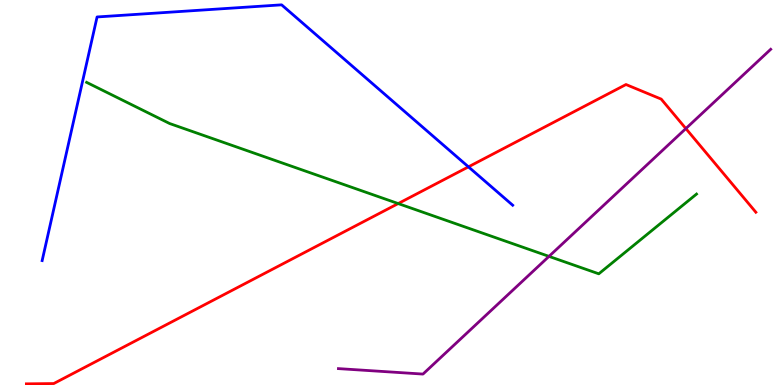[{'lines': ['blue', 'red'], 'intersections': [{'x': 6.04, 'y': 5.67}]}, {'lines': ['green', 'red'], 'intersections': [{'x': 5.14, 'y': 4.71}]}, {'lines': ['purple', 'red'], 'intersections': [{'x': 8.85, 'y': 6.66}]}, {'lines': ['blue', 'green'], 'intersections': []}, {'lines': ['blue', 'purple'], 'intersections': []}, {'lines': ['green', 'purple'], 'intersections': [{'x': 7.08, 'y': 3.34}]}]